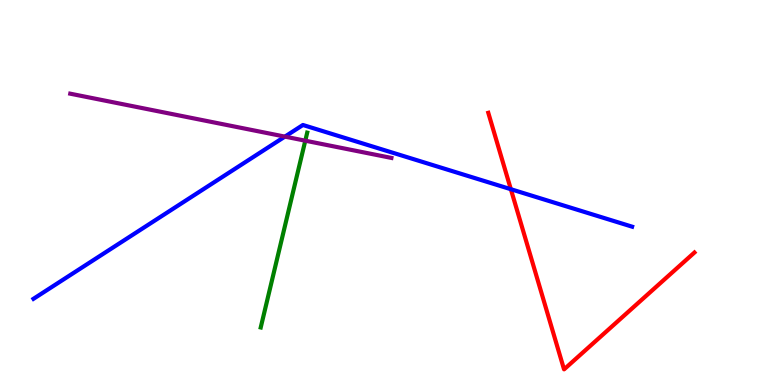[{'lines': ['blue', 'red'], 'intersections': [{'x': 6.59, 'y': 5.09}]}, {'lines': ['green', 'red'], 'intersections': []}, {'lines': ['purple', 'red'], 'intersections': []}, {'lines': ['blue', 'green'], 'intersections': []}, {'lines': ['blue', 'purple'], 'intersections': [{'x': 3.68, 'y': 6.45}]}, {'lines': ['green', 'purple'], 'intersections': [{'x': 3.94, 'y': 6.35}]}]